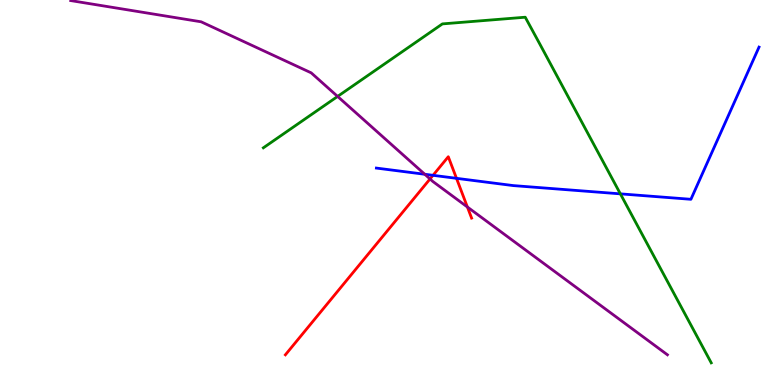[{'lines': ['blue', 'red'], 'intersections': [{'x': 5.59, 'y': 5.45}, {'x': 5.89, 'y': 5.37}]}, {'lines': ['green', 'red'], 'intersections': []}, {'lines': ['purple', 'red'], 'intersections': [{'x': 5.55, 'y': 5.35}, {'x': 6.03, 'y': 4.62}]}, {'lines': ['blue', 'green'], 'intersections': [{'x': 8.0, 'y': 4.96}]}, {'lines': ['blue', 'purple'], 'intersections': [{'x': 5.48, 'y': 5.47}]}, {'lines': ['green', 'purple'], 'intersections': [{'x': 4.36, 'y': 7.5}]}]